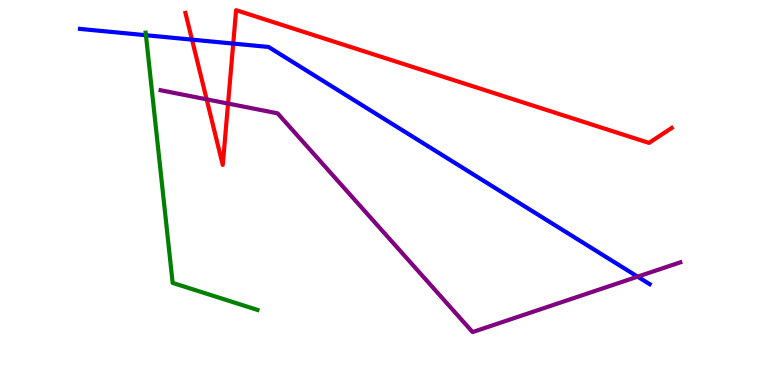[{'lines': ['blue', 'red'], 'intersections': [{'x': 2.48, 'y': 8.97}, {'x': 3.01, 'y': 8.87}]}, {'lines': ['green', 'red'], 'intersections': []}, {'lines': ['purple', 'red'], 'intersections': [{'x': 2.67, 'y': 7.42}, {'x': 2.94, 'y': 7.31}]}, {'lines': ['blue', 'green'], 'intersections': [{'x': 1.88, 'y': 9.09}]}, {'lines': ['blue', 'purple'], 'intersections': [{'x': 8.23, 'y': 2.81}]}, {'lines': ['green', 'purple'], 'intersections': []}]